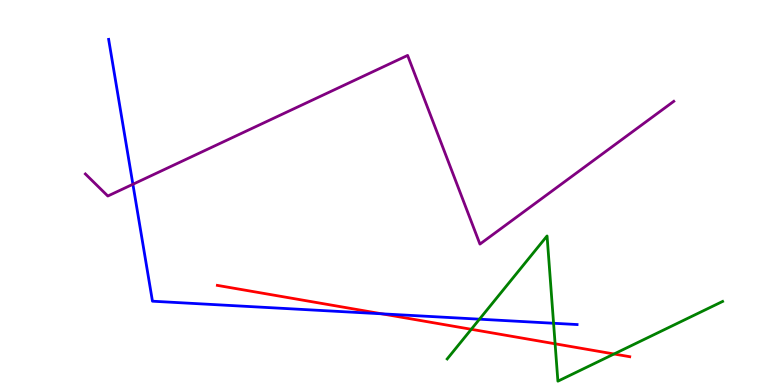[{'lines': ['blue', 'red'], 'intersections': [{'x': 4.93, 'y': 1.85}]}, {'lines': ['green', 'red'], 'intersections': [{'x': 6.08, 'y': 1.45}, {'x': 7.16, 'y': 1.07}, {'x': 7.92, 'y': 0.805}]}, {'lines': ['purple', 'red'], 'intersections': []}, {'lines': ['blue', 'green'], 'intersections': [{'x': 6.19, 'y': 1.71}, {'x': 7.14, 'y': 1.6}]}, {'lines': ['blue', 'purple'], 'intersections': [{'x': 1.71, 'y': 5.21}]}, {'lines': ['green', 'purple'], 'intersections': []}]